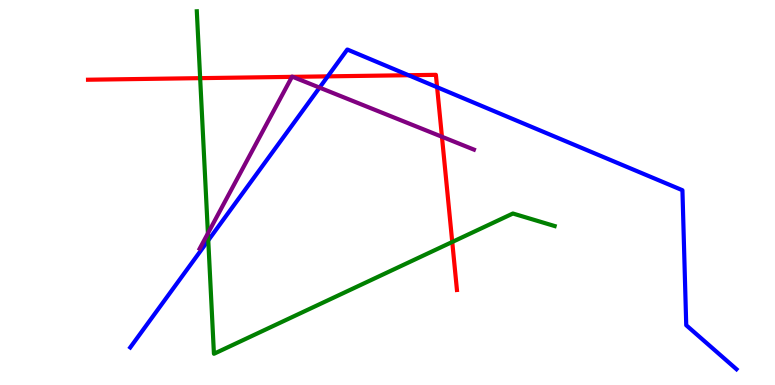[{'lines': ['blue', 'red'], 'intersections': [{'x': 4.23, 'y': 8.02}, {'x': 5.27, 'y': 8.05}, {'x': 5.64, 'y': 7.73}]}, {'lines': ['green', 'red'], 'intersections': [{'x': 2.58, 'y': 7.97}, {'x': 5.84, 'y': 3.71}]}, {'lines': ['purple', 'red'], 'intersections': [{'x': 3.77, 'y': 8.0}, {'x': 3.78, 'y': 8.0}, {'x': 5.7, 'y': 6.45}]}, {'lines': ['blue', 'green'], 'intersections': [{'x': 2.69, 'y': 3.76}]}, {'lines': ['blue', 'purple'], 'intersections': [{'x': 4.12, 'y': 7.72}]}, {'lines': ['green', 'purple'], 'intersections': [{'x': 2.68, 'y': 3.94}]}]